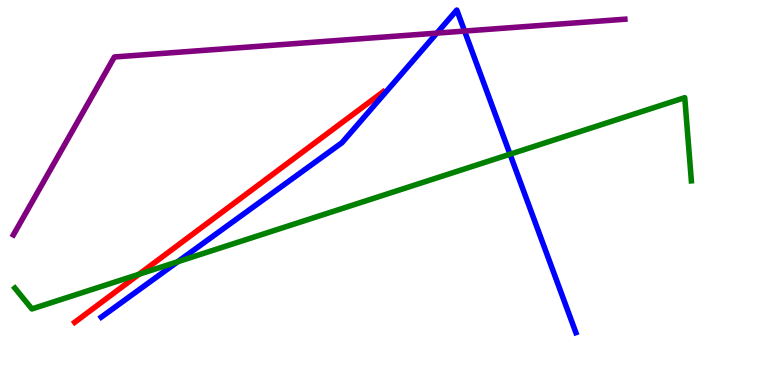[{'lines': ['blue', 'red'], 'intersections': []}, {'lines': ['green', 'red'], 'intersections': [{'x': 1.79, 'y': 2.88}]}, {'lines': ['purple', 'red'], 'intersections': []}, {'lines': ['blue', 'green'], 'intersections': [{'x': 2.29, 'y': 3.2}, {'x': 6.58, 'y': 5.99}]}, {'lines': ['blue', 'purple'], 'intersections': [{'x': 5.64, 'y': 9.14}, {'x': 5.99, 'y': 9.19}]}, {'lines': ['green', 'purple'], 'intersections': []}]